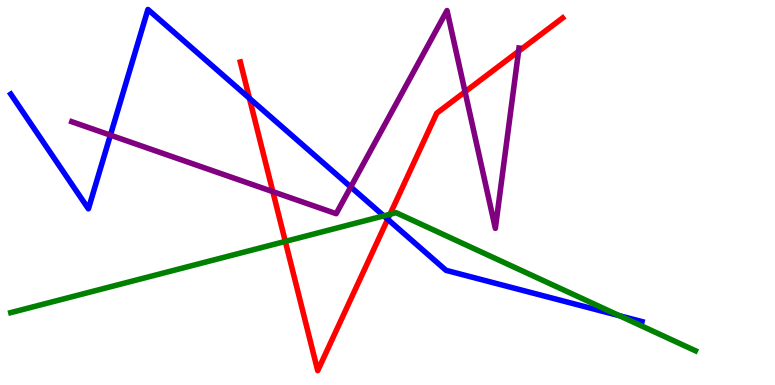[{'lines': ['blue', 'red'], 'intersections': [{'x': 3.22, 'y': 7.45}, {'x': 5.0, 'y': 4.3}]}, {'lines': ['green', 'red'], 'intersections': [{'x': 3.68, 'y': 3.73}, {'x': 5.03, 'y': 4.44}]}, {'lines': ['purple', 'red'], 'intersections': [{'x': 3.52, 'y': 5.02}, {'x': 6.0, 'y': 7.62}, {'x': 6.69, 'y': 8.67}]}, {'lines': ['blue', 'green'], 'intersections': [{'x': 4.95, 'y': 4.39}, {'x': 7.99, 'y': 1.8}]}, {'lines': ['blue', 'purple'], 'intersections': [{'x': 1.42, 'y': 6.49}, {'x': 4.53, 'y': 5.14}]}, {'lines': ['green', 'purple'], 'intersections': []}]